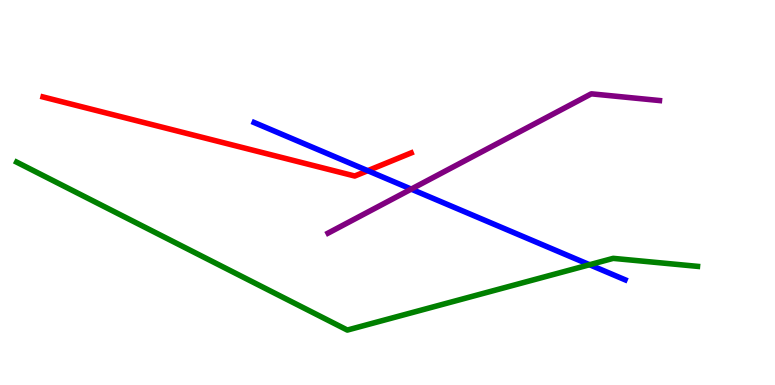[{'lines': ['blue', 'red'], 'intersections': [{'x': 4.75, 'y': 5.57}]}, {'lines': ['green', 'red'], 'intersections': []}, {'lines': ['purple', 'red'], 'intersections': []}, {'lines': ['blue', 'green'], 'intersections': [{'x': 7.61, 'y': 3.12}]}, {'lines': ['blue', 'purple'], 'intersections': [{'x': 5.31, 'y': 5.09}]}, {'lines': ['green', 'purple'], 'intersections': []}]